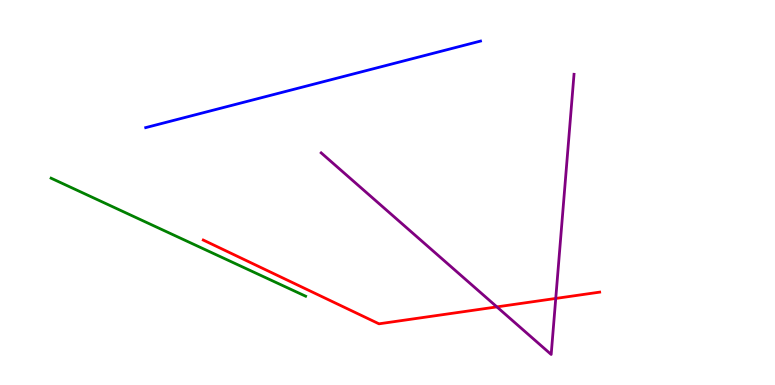[{'lines': ['blue', 'red'], 'intersections': []}, {'lines': ['green', 'red'], 'intersections': []}, {'lines': ['purple', 'red'], 'intersections': [{'x': 6.41, 'y': 2.03}, {'x': 7.17, 'y': 2.25}]}, {'lines': ['blue', 'green'], 'intersections': []}, {'lines': ['blue', 'purple'], 'intersections': []}, {'lines': ['green', 'purple'], 'intersections': []}]